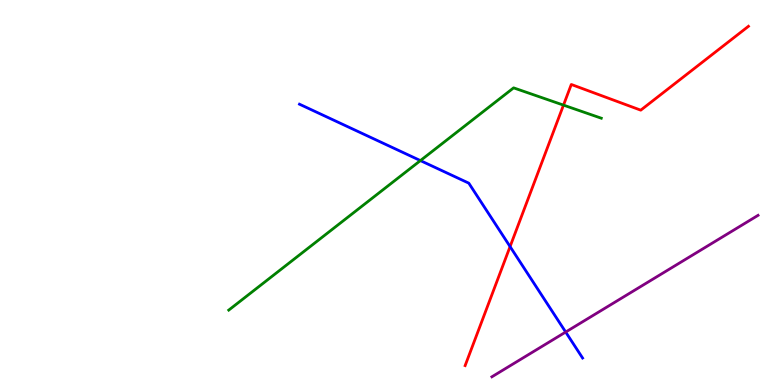[{'lines': ['blue', 'red'], 'intersections': [{'x': 6.58, 'y': 3.6}]}, {'lines': ['green', 'red'], 'intersections': [{'x': 7.27, 'y': 7.27}]}, {'lines': ['purple', 'red'], 'intersections': []}, {'lines': ['blue', 'green'], 'intersections': [{'x': 5.42, 'y': 5.83}]}, {'lines': ['blue', 'purple'], 'intersections': [{'x': 7.3, 'y': 1.38}]}, {'lines': ['green', 'purple'], 'intersections': []}]